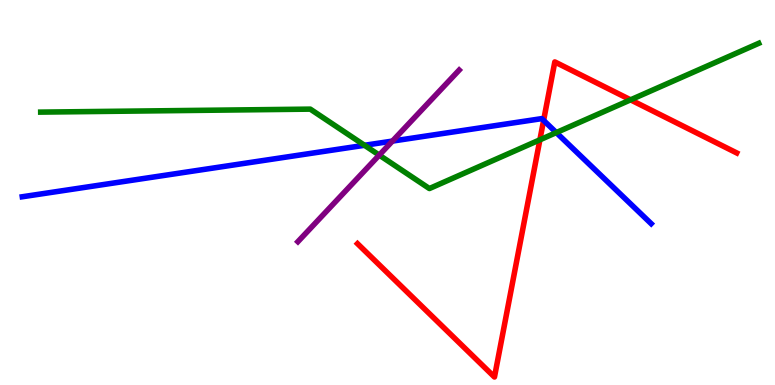[{'lines': ['blue', 'red'], 'intersections': [{'x': 7.01, 'y': 6.87}]}, {'lines': ['green', 'red'], 'intersections': [{'x': 6.97, 'y': 6.37}, {'x': 8.14, 'y': 7.41}]}, {'lines': ['purple', 'red'], 'intersections': []}, {'lines': ['blue', 'green'], 'intersections': [{'x': 4.7, 'y': 6.23}, {'x': 7.18, 'y': 6.56}]}, {'lines': ['blue', 'purple'], 'intersections': [{'x': 5.06, 'y': 6.34}]}, {'lines': ['green', 'purple'], 'intersections': [{'x': 4.89, 'y': 5.97}]}]